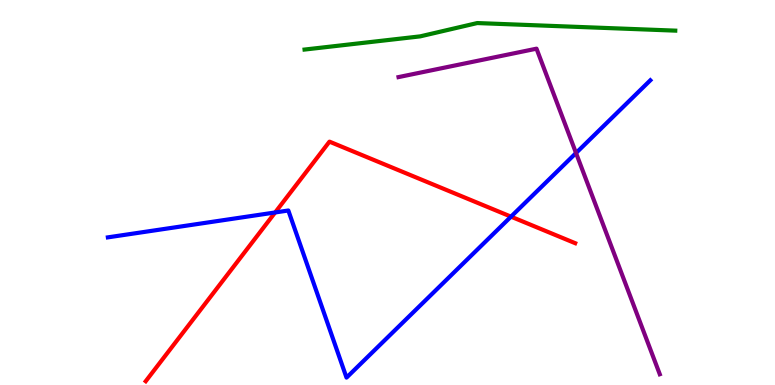[{'lines': ['blue', 'red'], 'intersections': [{'x': 3.55, 'y': 4.48}, {'x': 6.59, 'y': 4.37}]}, {'lines': ['green', 'red'], 'intersections': []}, {'lines': ['purple', 'red'], 'intersections': []}, {'lines': ['blue', 'green'], 'intersections': []}, {'lines': ['blue', 'purple'], 'intersections': [{'x': 7.43, 'y': 6.03}]}, {'lines': ['green', 'purple'], 'intersections': []}]